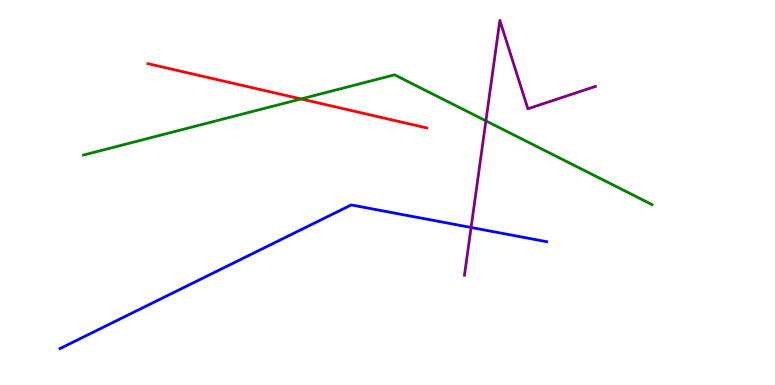[{'lines': ['blue', 'red'], 'intersections': []}, {'lines': ['green', 'red'], 'intersections': [{'x': 3.88, 'y': 7.43}]}, {'lines': ['purple', 'red'], 'intersections': []}, {'lines': ['blue', 'green'], 'intersections': []}, {'lines': ['blue', 'purple'], 'intersections': [{'x': 6.08, 'y': 4.09}]}, {'lines': ['green', 'purple'], 'intersections': [{'x': 6.27, 'y': 6.86}]}]